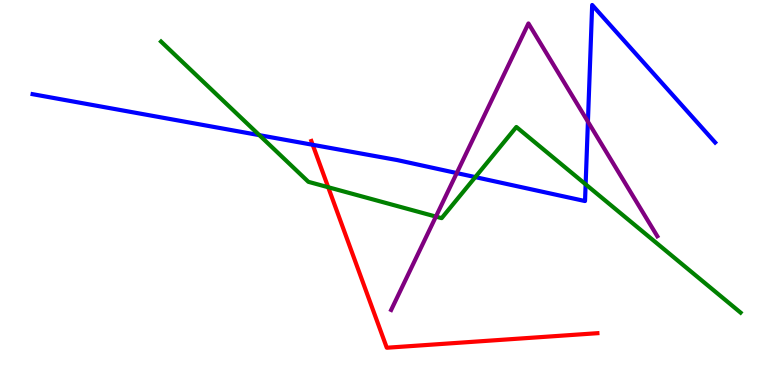[{'lines': ['blue', 'red'], 'intersections': [{'x': 4.04, 'y': 6.24}]}, {'lines': ['green', 'red'], 'intersections': [{'x': 4.23, 'y': 5.14}]}, {'lines': ['purple', 'red'], 'intersections': []}, {'lines': ['blue', 'green'], 'intersections': [{'x': 3.35, 'y': 6.49}, {'x': 6.13, 'y': 5.4}, {'x': 7.56, 'y': 5.21}]}, {'lines': ['blue', 'purple'], 'intersections': [{'x': 5.89, 'y': 5.5}, {'x': 7.59, 'y': 6.84}]}, {'lines': ['green', 'purple'], 'intersections': [{'x': 5.62, 'y': 4.37}]}]